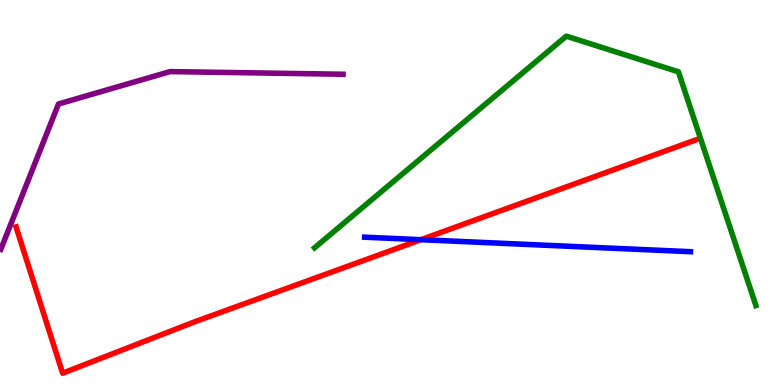[{'lines': ['blue', 'red'], 'intersections': [{'x': 5.43, 'y': 3.77}]}, {'lines': ['green', 'red'], 'intersections': []}, {'lines': ['purple', 'red'], 'intersections': []}, {'lines': ['blue', 'green'], 'intersections': []}, {'lines': ['blue', 'purple'], 'intersections': []}, {'lines': ['green', 'purple'], 'intersections': []}]